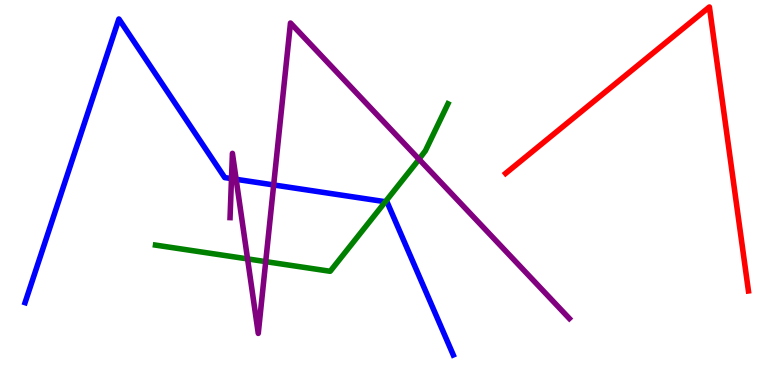[{'lines': ['blue', 'red'], 'intersections': []}, {'lines': ['green', 'red'], 'intersections': []}, {'lines': ['purple', 'red'], 'intersections': []}, {'lines': ['blue', 'green'], 'intersections': [{'x': 4.97, 'y': 4.76}]}, {'lines': ['blue', 'purple'], 'intersections': [{'x': 2.99, 'y': 5.36}, {'x': 3.05, 'y': 5.34}, {'x': 3.53, 'y': 5.2}]}, {'lines': ['green', 'purple'], 'intersections': [{'x': 3.19, 'y': 3.28}, {'x': 3.43, 'y': 3.2}, {'x': 5.41, 'y': 5.87}]}]